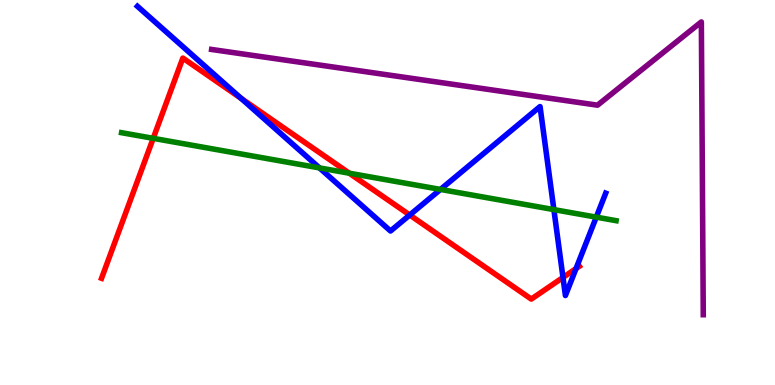[{'lines': ['blue', 'red'], 'intersections': [{'x': 3.11, 'y': 7.44}, {'x': 5.29, 'y': 4.42}, {'x': 7.26, 'y': 2.79}, {'x': 7.43, 'y': 3.02}]}, {'lines': ['green', 'red'], 'intersections': [{'x': 1.98, 'y': 6.41}, {'x': 4.51, 'y': 5.5}]}, {'lines': ['purple', 'red'], 'intersections': []}, {'lines': ['blue', 'green'], 'intersections': [{'x': 4.12, 'y': 5.64}, {'x': 5.68, 'y': 5.08}, {'x': 7.15, 'y': 4.56}, {'x': 7.69, 'y': 4.36}]}, {'lines': ['blue', 'purple'], 'intersections': []}, {'lines': ['green', 'purple'], 'intersections': []}]